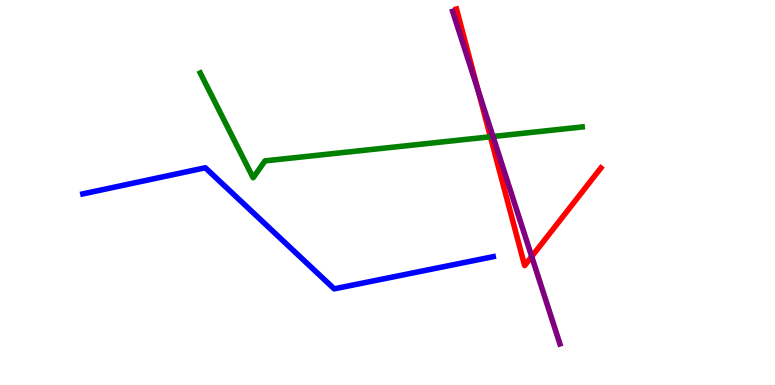[{'lines': ['blue', 'red'], 'intersections': []}, {'lines': ['green', 'red'], 'intersections': [{'x': 6.33, 'y': 6.45}]}, {'lines': ['purple', 'red'], 'intersections': [{'x': 6.17, 'y': 7.65}, {'x': 6.86, 'y': 3.34}]}, {'lines': ['blue', 'green'], 'intersections': []}, {'lines': ['blue', 'purple'], 'intersections': []}, {'lines': ['green', 'purple'], 'intersections': [{'x': 6.36, 'y': 6.45}]}]